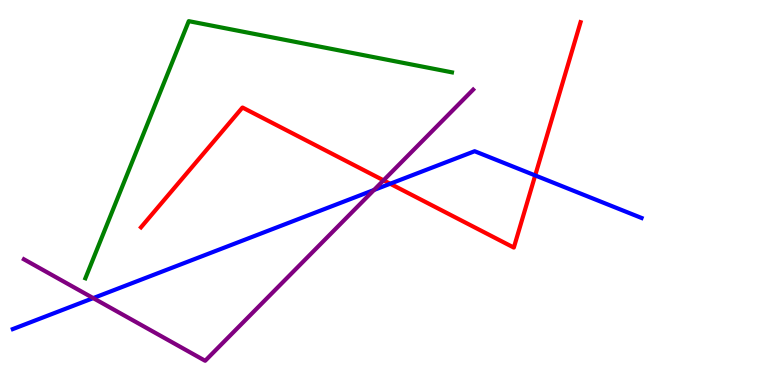[{'lines': ['blue', 'red'], 'intersections': [{'x': 5.03, 'y': 5.23}, {'x': 6.91, 'y': 5.44}]}, {'lines': ['green', 'red'], 'intersections': []}, {'lines': ['purple', 'red'], 'intersections': [{'x': 4.95, 'y': 5.32}]}, {'lines': ['blue', 'green'], 'intersections': []}, {'lines': ['blue', 'purple'], 'intersections': [{'x': 1.2, 'y': 2.26}, {'x': 4.83, 'y': 5.07}]}, {'lines': ['green', 'purple'], 'intersections': []}]